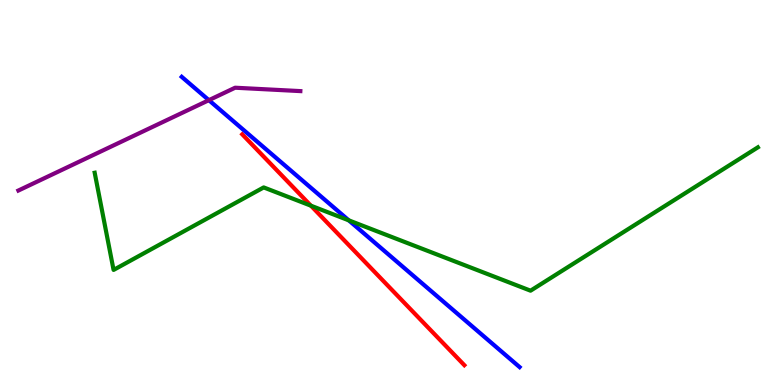[{'lines': ['blue', 'red'], 'intersections': []}, {'lines': ['green', 'red'], 'intersections': [{'x': 4.01, 'y': 4.66}]}, {'lines': ['purple', 'red'], 'intersections': []}, {'lines': ['blue', 'green'], 'intersections': [{'x': 4.5, 'y': 4.28}]}, {'lines': ['blue', 'purple'], 'intersections': [{'x': 2.7, 'y': 7.4}]}, {'lines': ['green', 'purple'], 'intersections': []}]